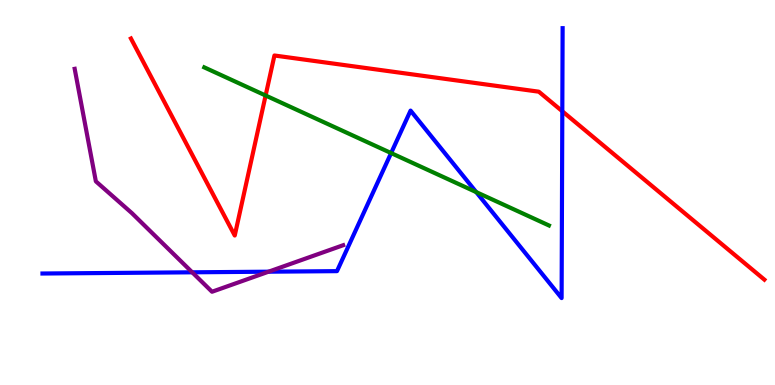[{'lines': ['blue', 'red'], 'intersections': [{'x': 7.26, 'y': 7.11}]}, {'lines': ['green', 'red'], 'intersections': [{'x': 3.43, 'y': 7.52}]}, {'lines': ['purple', 'red'], 'intersections': []}, {'lines': ['blue', 'green'], 'intersections': [{'x': 5.05, 'y': 6.02}, {'x': 6.14, 'y': 5.01}]}, {'lines': ['blue', 'purple'], 'intersections': [{'x': 2.48, 'y': 2.93}, {'x': 3.47, 'y': 2.94}]}, {'lines': ['green', 'purple'], 'intersections': []}]